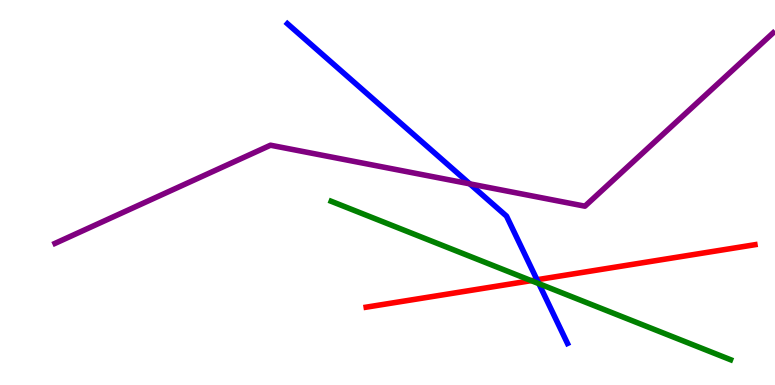[{'lines': ['blue', 'red'], 'intersections': [{'x': 6.93, 'y': 2.73}]}, {'lines': ['green', 'red'], 'intersections': [{'x': 6.85, 'y': 2.71}]}, {'lines': ['purple', 'red'], 'intersections': []}, {'lines': ['blue', 'green'], 'intersections': [{'x': 6.95, 'y': 2.63}]}, {'lines': ['blue', 'purple'], 'intersections': [{'x': 6.06, 'y': 5.22}]}, {'lines': ['green', 'purple'], 'intersections': []}]